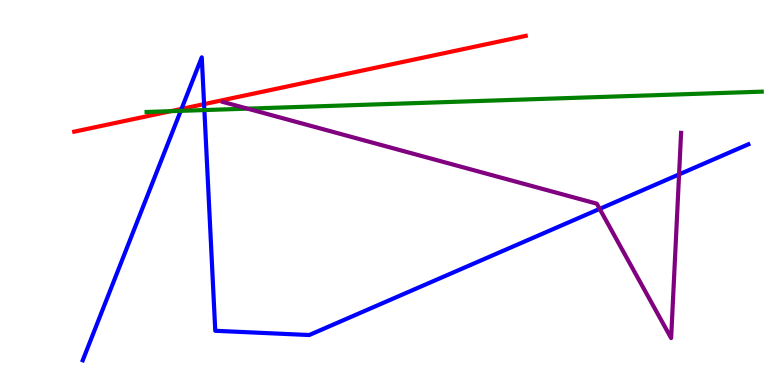[{'lines': ['blue', 'red'], 'intersections': [{'x': 2.34, 'y': 7.17}, {'x': 2.63, 'y': 7.3}]}, {'lines': ['green', 'red'], 'intersections': [{'x': 2.2, 'y': 7.11}]}, {'lines': ['purple', 'red'], 'intersections': []}, {'lines': ['blue', 'green'], 'intersections': [{'x': 2.33, 'y': 7.12}, {'x': 2.64, 'y': 7.14}]}, {'lines': ['blue', 'purple'], 'intersections': [{'x': 7.74, 'y': 4.57}, {'x': 8.76, 'y': 5.47}]}, {'lines': ['green', 'purple'], 'intersections': [{'x': 3.19, 'y': 7.18}]}]